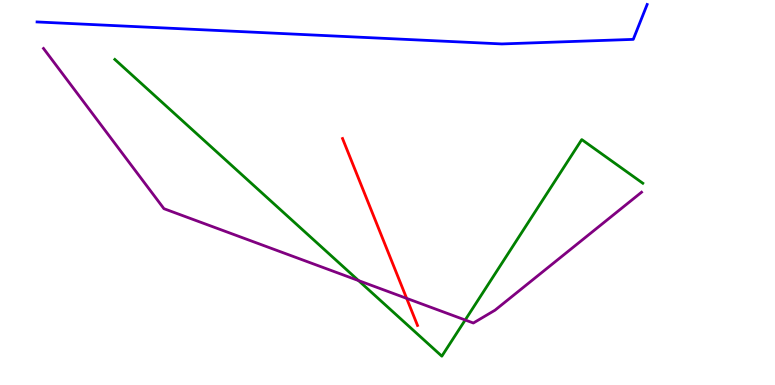[{'lines': ['blue', 'red'], 'intersections': []}, {'lines': ['green', 'red'], 'intersections': []}, {'lines': ['purple', 'red'], 'intersections': [{'x': 5.25, 'y': 2.25}]}, {'lines': ['blue', 'green'], 'intersections': []}, {'lines': ['blue', 'purple'], 'intersections': []}, {'lines': ['green', 'purple'], 'intersections': [{'x': 4.63, 'y': 2.71}, {'x': 6.0, 'y': 1.69}]}]